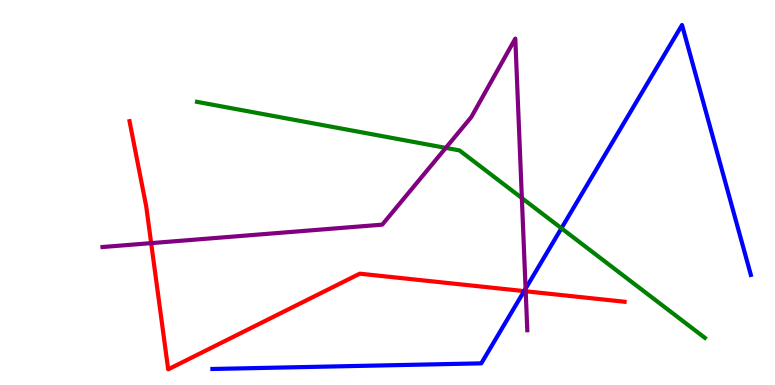[{'lines': ['blue', 'red'], 'intersections': [{'x': 6.76, 'y': 2.44}]}, {'lines': ['green', 'red'], 'intersections': []}, {'lines': ['purple', 'red'], 'intersections': [{'x': 1.95, 'y': 3.68}, {'x': 6.78, 'y': 2.43}]}, {'lines': ['blue', 'green'], 'intersections': [{'x': 7.24, 'y': 4.07}]}, {'lines': ['blue', 'purple'], 'intersections': [{'x': 6.78, 'y': 2.5}]}, {'lines': ['green', 'purple'], 'intersections': [{'x': 5.75, 'y': 6.16}, {'x': 6.73, 'y': 4.86}]}]